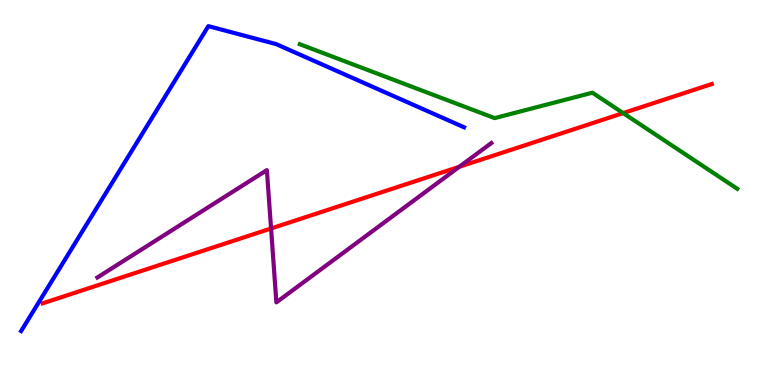[{'lines': ['blue', 'red'], 'intersections': []}, {'lines': ['green', 'red'], 'intersections': [{'x': 8.04, 'y': 7.06}]}, {'lines': ['purple', 'red'], 'intersections': [{'x': 3.5, 'y': 4.07}, {'x': 5.93, 'y': 5.67}]}, {'lines': ['blue', 'green'], 'intersections': []}, {'lines': ['blue', 'purple'], 'intersections': []}, {'lines': ['green', 'purple'], 'intersections': []}]